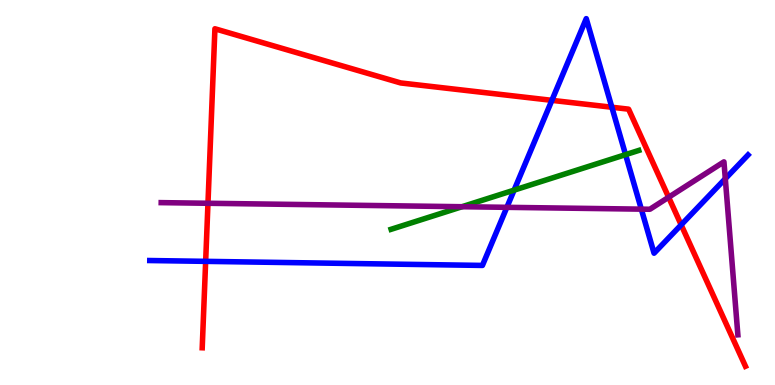[{'lines': ['blue', 'red'], 'intersections': [{'x': 2.65, 'y': 3.21}, {'x': 7.12, 'y': 7.39}, {'x': 7.9, 'y': 7.21}, {'x': 8.79, 'y': 4.16}]}, {'lines': ['green', 'red'], 'intersections': []}, {'lines': ['purple', 'red'], 'intersections': [{'x': 2.68, 'y': 4.72}, {'x': 8.63, 'y': 4.88}]}, {'lines': ['blue', 'green'], 'intersections': [{'x': 6.63, 'y': 5.06}, {'x': 8.07, 'y': 5.98}]}, {'lines': ['blue', 'purple'], 'intersections': [{'x': 6.54, 'y': 4.61}, {'x': 8.28, 'y': 4.57}, {'x': 9.36, 'y': 5.36}]}, {'lines': ['green', 'purple'], 'intersections': [{'x': 5.96, 'y': 4.63}]}]